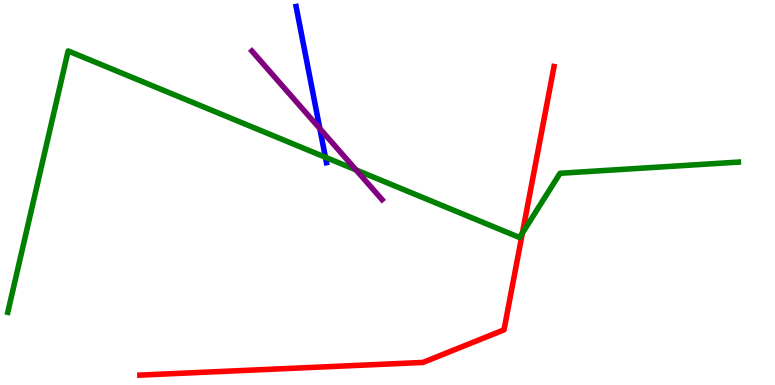[{'lines': ['blue', 'red'], 'intersections': []}, {'lines': ['green', 'red'], 'intersections': [{'x': 6.74, 'y': 3.95}]}, {'lines': ['purple', 'red'], 'intersections': []}, {'lines': ['blue', 'green'], 'intersections': [{'x': 4.2, 'y': 5.92}]}, {'lines': ['blue', 'purple'], 'intersections': [{'x': 4.13, 'y': 6.66}]}, {'lines': ['green', 'purple'], 'intersections': [{'x': 4.59, 'y': 5.59}]}]